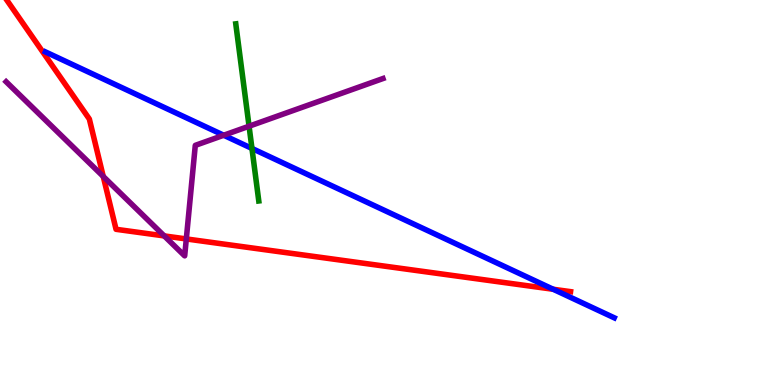[{'lines': ['blue', 'red'], 'intersections': [{'x': 7.14, 'y': 2.49}]}, {'lines': ['green', 'red'], 'intersections': []}, {'lines': ['purple', 'red'], 'intersections': [{'x': 1.33, 'y': 5.42}, {'x': 2.12, 'y': 3.87}, {'x': 2.4, 'y': 3.79}]}, {'lines': ['blue', 'green'], 'intersections': [{'x': 3.25, 'y': 6.14}]}, {'lines': ['blue', 'purple'], 'intersections': [{'x': 2.89, 'y': 6.49}]}, {'lines': ['green', 'purple'], 'intersections': [{'x': 3.21, 'y': 6.72}]}]